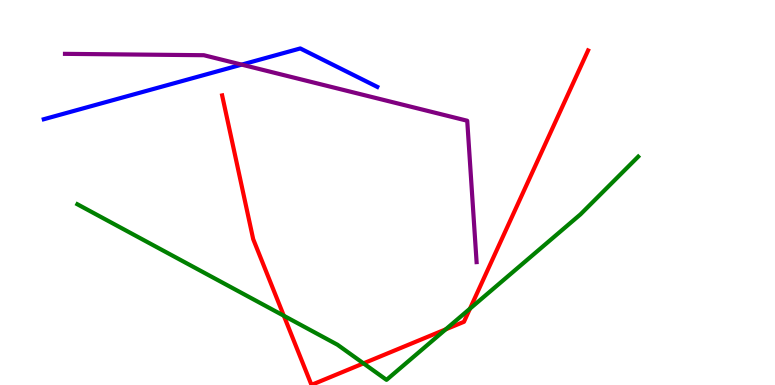[{'lines': ['blue', 'red'], 'intersections': []}, {'lines': ['green', 'red'], 'intersections': [{'x': 3.66, 'y': 1.8}, {'x': 4.69, 'y': 0.562}, {'x': 5.75, 'y': 1.45}, {'x': 6.06, 'y': 1.98}]}, {'lines': ['purple', 'red'], 'intersections': []}, {'lines': ['blue', 'green'], 'intersections': []}, {'lines': ['blue', 'purple'], 'intersections': [{'x': 3.12, 'y': 8.32}]}, {'lines': ['green', 'purple'], 'intersections': []}]